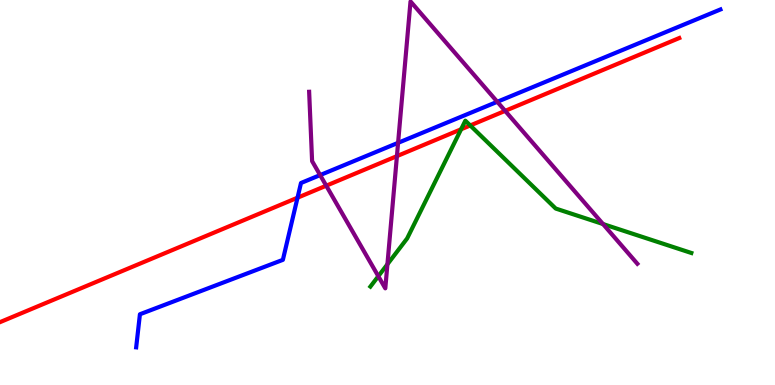[{'lines': ['blue', 'red'], 'intersections': [{'x': 3.84, 'y': 4.86}]}, {'lines': ['green', 'red'], 'intersections': [{'x': 5.95, 'y': 6.64}, {'x': 6.07, 'y': 6.74}]}, {'lines': ['purple', 'red'], 'intersections': [{'x': 4.21, 'y': 5.18}, {'x': 5.12, 'y': 5.94}, {'x': 6.52, 'y': 7.12}]}, {'lines': ['blue', 'green'], 'intersections': []}, {'lines': ['blue', 'purple'], 'intersections': [{'x': 4.13, 'y': 5.45}, {'x': 5.14, 'y': 6.29}, {'x': 6.42, 'y': 7.36}]}, {'lines': ['green', 'purple'], 'intersections': [{'x': 4.88, 'y': 2.83}, {'x': 5.0, 'y': 3.14}, {'x': 7.78, 'y': 4.18}]}]